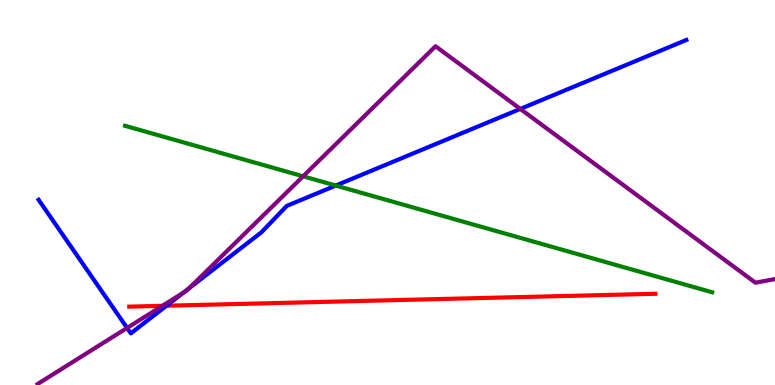[{'lines': ['blue', 'red'], 'intersections': [{'x': 2.15, 'y': 2.06}]}, {'lines': ['green', 'red'], 'intersections': []}, {'lines': ['purple', 'red'], 'intersections': [{'x': 2.1, 'y': 2.06}]}, {'lines': ['blue', 'green'], 'intersections': [{'x': 4.33, 'y': 5.18}]}, {'lines': ['blue', 'purple'], 'intersections': [{'x': 1.64, 'y': 1.48}, {'x': 2.37, 'y': 2.4}, {'x': 2.44, 'y': 2.51}, {'x': 6.71, 'y': 7.17}]}, {'lines': ['green', 'purple'], 'intersections': [{'x': 3.91, 'y': 5.42}]}]